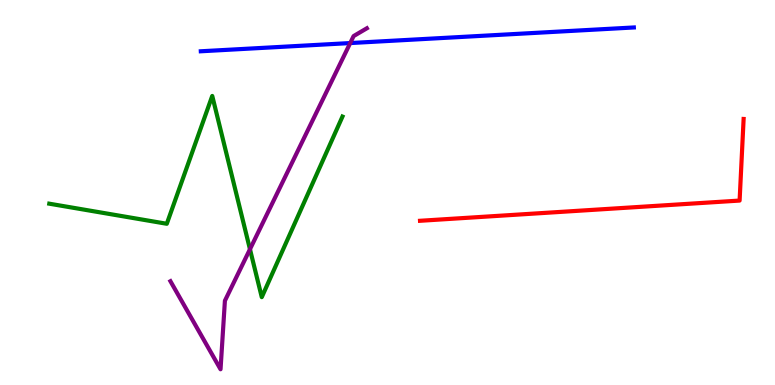[{'lines': ['blue', 'red'], 'intersections': []}, {'lines': ['green', 'red'], 'intersections': []}, {'lines': ['purple', 'red'], 'intersections': []}, {'lines': ['blue', 'green'], 'intersections': []}, {'lines': ['blue', 'purple'], 'intersections': [{'x': 4.52, 'y': 8.88}]}, {'lines': ['green', 'purple'], 'intersections': [{'x': 3.23, 'y': 3.53}]}]